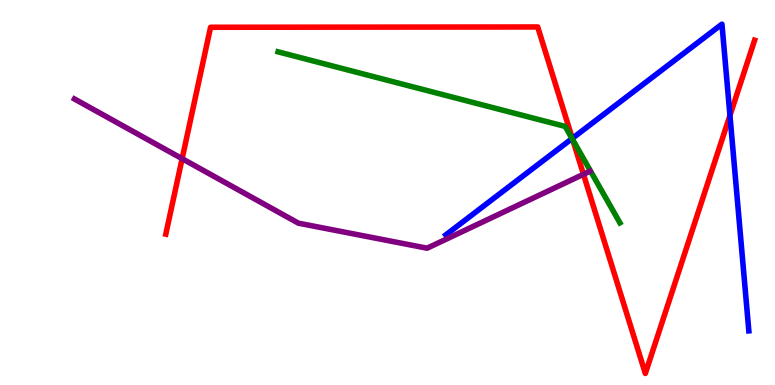[{'lines': ['blue', 'red'], 'intersections': [{'x': 7.38, 'y': 6.41}, {'x': 9.42, 'y': 7.0}]}, {'lines': ['green', 'red'], 'intersections': [{'x': 7.39, 'y': 6.37}]}, {'lines': ['purple', 'red'], 'intersections': [{'x': 2.35, 'y': 5.88}, {'x': 7.53, 'y': 5.47}]}, {'lines': ['blue', 'green'], 'intersections': [{'x': 7.38, 'y': 6.4}]}, {'lines': ['blue', 'purple'], 'intersections': []}, {'lines': ['green', 'purple'], 'intersections': []}]